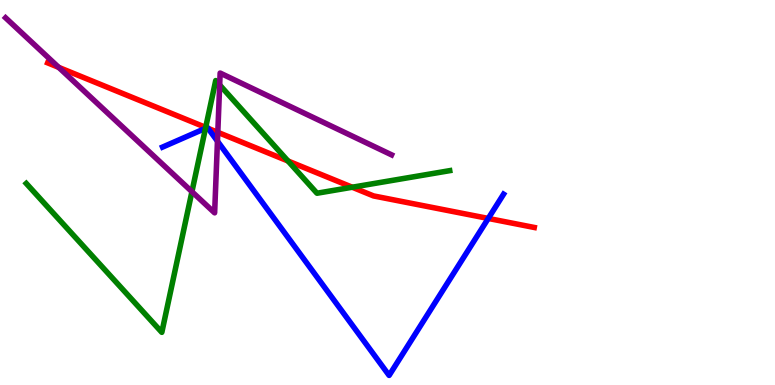[{'lines': ['blue', 'red'], 'intersections': [{'x': 2.67, 'y': 6.68}, {'x': 2.68, 'y': 6.67}, {'x': 6.3, 'y': 4.33}]}, {'lines': ['green', 'red'], 'intersections': [{'x': 2.65, 'y': 6.69}, {'x': 3.72, 'y': 5.82}, {'x': 4.55, 'y': 5.14}]}, {'lines': ['purple', 'red'], 'intersections': [{'x': 0.757, 'y': 8.25}, {'x': 2.81, 'y': 6.56}]}, {'lines': ['blue', 'green'], 'intersections': [{'x': 2.65, 'y': 6.67}]}, {'lines': ['blue', 'purple'], 'intersections': [{'x': 2.81, 'y': 6.33}]}, {'lines': ['green', 'purple'], 'intersections': [{'x': 2.48, 'y': 5.02}, {'x': 2.83, 'y': 7.79}]}]